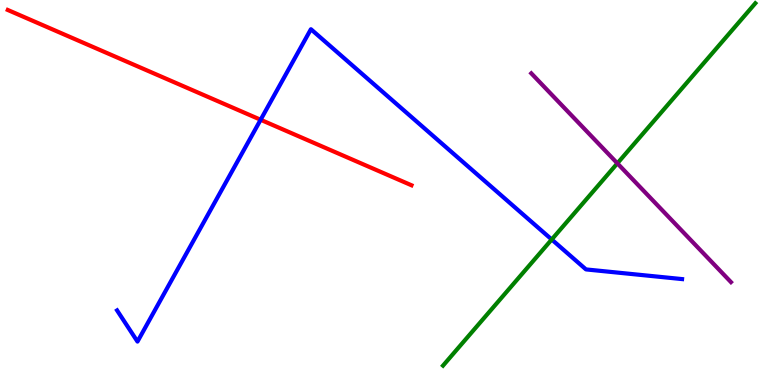[{'lines': ['blue', 'red'], 'intersections': [{'x': 3.36, 'y': 6.89}]}, {'lines': ['green', 'red'], 'intersections': []}, {'lines': ['purple', 'red'], 'intersections': []}, {'lines': ['blue', 'green'], 'intersections': [{'x': 7.12, 'y': 3.78}]}, {'lines': ['blue', 'purple'], 'intersections': []}, {'lines': ['green', 'purple'], 'intersections': [{'x': 7.97, 'y': 5.76}]}]